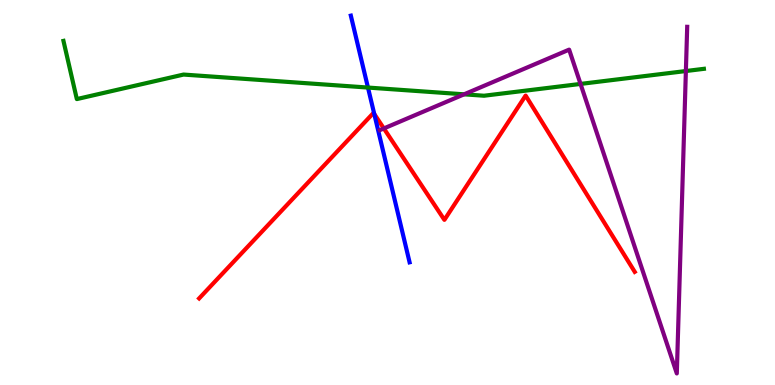[{'lines': ['blue', 'red'], 'intersections': [{'x': 4.83, 'y': 7.04}]}, {'lines': ['green', 'red'], 'intersections': []}, {'lines': ['purple', 'red'], 'intersections': [{'x': 4.95, 'y': 6.66}]}, {'lines': ['blue', 'green'], 'intersections': [{'x': 4.75, 'y': 7.73}]}, {'lines': ['blue', 'purple'], 'intersections': []}, {'lines': ['green', 'purple'], 'intersections': [{'x': 5.99, 'y': 7.55}, {'x': 7.49, 'y': 7.82}, {'x': 8.85, 'y': 8.15}]}]